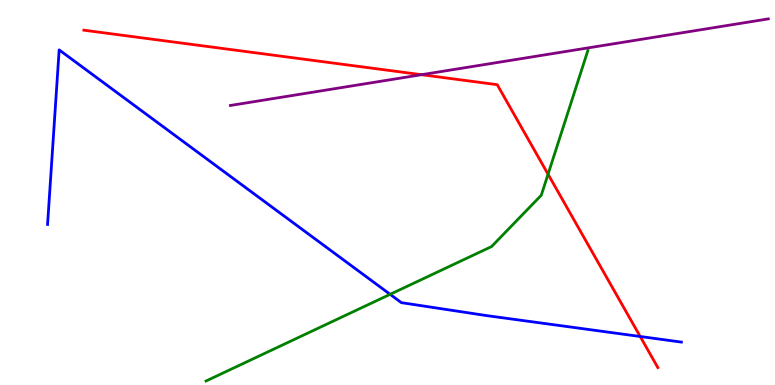[{'lines': ['blue', 'red'], 'intersections': [{'x': 8.26, 'y': 1.26}]}, {'lines': ['green', 'red'], 'intersections': [{'x': 7.07, 'y': 5.48}]}, {'lines': ['purple', 'red'], 'intersections': [{'x': 5.44, 'y': 8.06}]}, {'lines': ['blue', 'green'], 'intersections': [{'x': 5.03, 'y': 2.36}]}, {'lines': ['blue', 'purple'], 'intersections': []}, {'lines': ['green', 'purple'], 'intersections': []}]